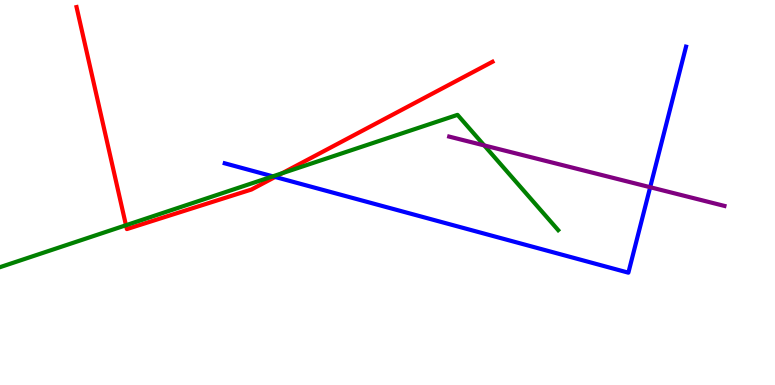[{'lines': ['blue', 'red'], 'intersections': [{'x': 3.55, 'y': 5.4}]}, {'lines': ['green', 'red'], 'intersections': [{'x': 1.63, 'y': 4.15}, {'x': 3.64, 'y': 5.5}]}, {'lines': ['purple', 'red'], 'intersections': []}, {'lines': ['blue', 'green'], 'intersections': [{'x': 3.52, 'y': 5.42}]}, {'lines': ['blue', 'purple'], 'intersections': [{'x': 8.39, 'y': 5.14}]}, {'lines': ['green', 'purple'], 'intersections': [{'x': 6.25, 'y': 6.22}]}]